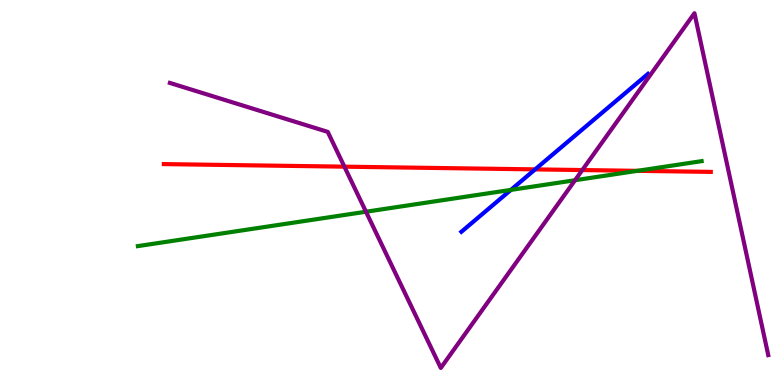[{'lines': ['blue', 'red'], 'intersections': [{'x': 6.9, 'y': 5.6}]}, {'lines': ['green', 'red'], 'intersections': [{'x': 8.22, 'y': 5.56}]}, {'lines': ['purple', 'red'], 'intersections': [{'x': 4.44, 'y': 5.67}, {'x': 7.51, 'y': 5.58}]}, {'lines': ['blue', 'green'], 'intersections': [{'x': 6.59, 'y': 5.07}]}, {'lines': ['blue', 'purple'], 'intersections': []}, {'lines': ['green', 'purple'], 'intersections': [{'x': 4.72, 'y': 4.5}, {'x': 7.42, 'y': 5.32}]}]